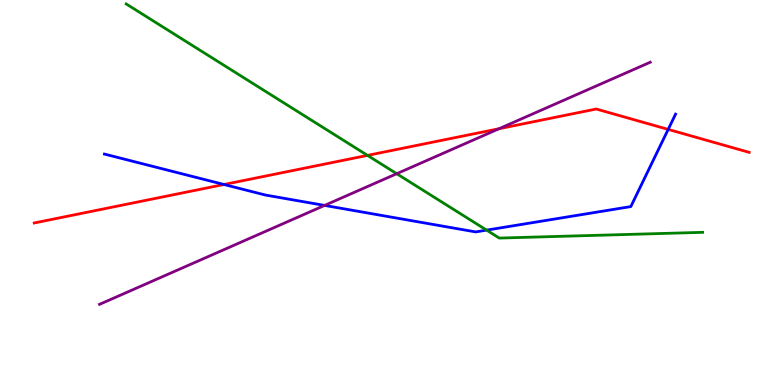[{'lines': ['blue', 'red'], 'intersections': [{'x': 2.89, 'y': 5.21}, {'x': 8.62, 'y': 6.64}]}, {'lines': ['green', 'red'], 'intersections': [{'x': 4.74, 'y': 5.96}]}, {'lines': ['purple', 'red'], 'intersections': [{'x': 6.44, 'y': 6.66}]}, {'lines': ['blue', 'green'], 'intersections': [{'x': 6.28, 'y': 4.02}]}, {'lines': ['blue', 'purple'], 'intersections': [{'x': 4.19, 'y': 4.66}]}, {'lines': ['green', 'purple'], 'intersections': [{'x': 5.12, 'y': 5.49}]}]